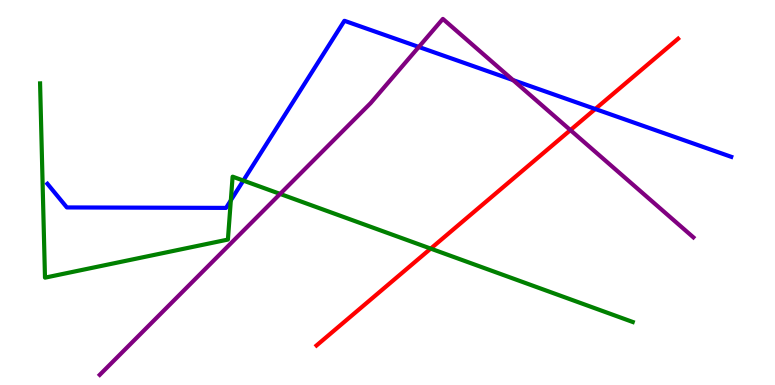[{'lines': ['blue', 'red'], 'intersections': [{'x': 7.68, 'y': 7.17}]}, {'lines': ['green', 'red'], 'intersections': [{'x': 5.56, 'y': 3.54}]}, {'lines': ['purple', 'red'], 'intersections': [{'x': 7.36, 'y': 6.62}]}, {'lines': ['blue', 'green'], 'intersections': [{'x': 2.98, 'y': 4.8}, {'x': 3.14, 'y': 5.31}]}, {'lines': ['blue', 'purple'], 'intersections': [{'x': 5.4, 'y': 8.78}, {'x': 6.62, 'y': 7.92}]}, {'lines': ['green', 'purple'], 'intersections': [{'x': 3.61, 'y': 4.96}]}]